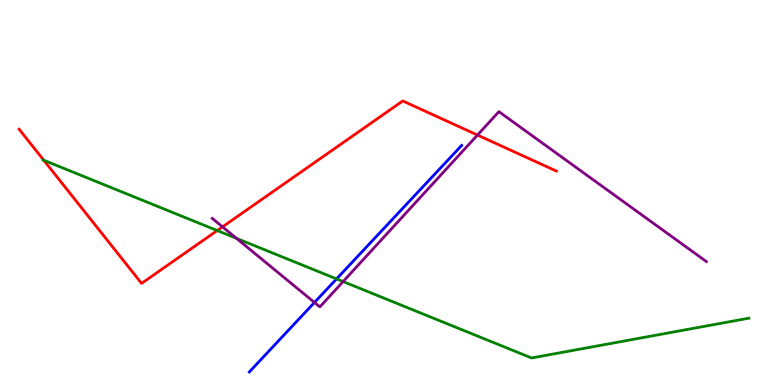[{'lines': ['blue', 'red'], 'intersections': []}, {'lines': ['green', 'red'], 'intersections': [{'x': 0.564, 'y': 5.84}, {'x': 2.8, 'y': 4.01}]}, {'lines': ['purple', 'red'], 'intersections': [{'x': 2.87, 'y': 4.11}, {'x': 6.16, 'y': 6.49}]}, {'lines': ['blue', 'green'], 'intersections': [{'x': 4.34, 'y': 2.76}]}, {'lines': ['blue', 'purple'], 'intersections': [{'x': 4.06, 'y': 2.14}]}, {'lines': ['green', 'purple'], 'intersections': [{'x': 3.05, 'y': 3.81}, {'x': 4.43, 'y': 2.69}]}]